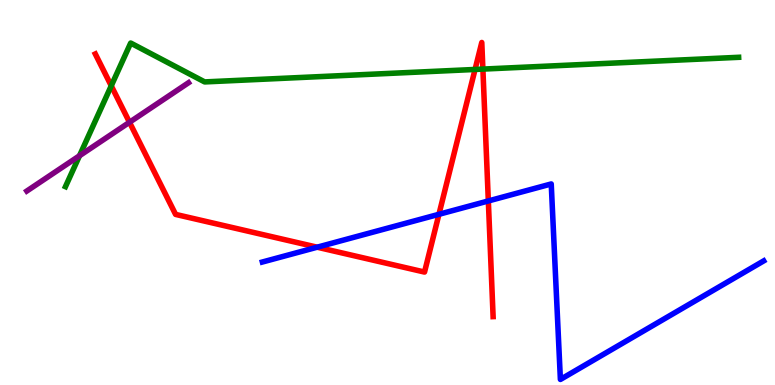[{'lines': ['blue', 'red'], 'intersections': [{'x': 4.09, 'y': 3.58}, {'x': 5.66, 'y': 4.43}, {'x': 6.3, 'y': 4.78}]}, {'lines': ['green', 'red'], 'intersections': [{'x': 1.44, 'y': 7.77}, {'x': 6.13, 'y': 8.2}, {'x': 6.23, 'y': 8.21}]}, {'lines': ['purple', 'red'], 'intersections': [{'x': 1.67, 'y': 6.82}]}, {'lines': ['blue', 'green'], 'intersections': []}, {'lines': ['blue', 'purple'], 'intersections': []}, {'lines': ['green', 'purple'], 'intersections': [{'x': 1.03, 'y': 5.95}]}]